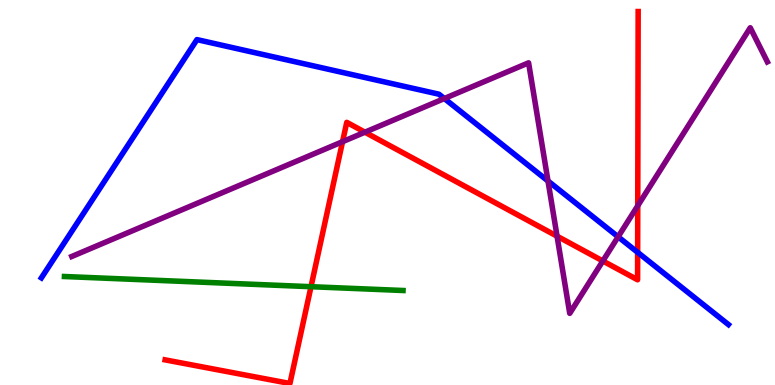[{'lines': ['blue', 'red'], 'intersections': [{'x': 8.23, 'y': 3.45}]}, {'lines': ['green', 'red'], 'intersections': [{'x': 4.01, 'y': 2.55}]}, {'lines': ['purple', 'red'], 'intersections': [{'x': 4.42, 'y': 6.32}, {'x': 4.71, 'y': 6.57}, {'x': 7.19, 'y': 3.87}, {'x': 7.78, 'y': 3.22}, {'x': 8.23, 'y': 4.66}]}, {'lines': ['blue', 'green'], 'intersections': []}, {'lines': ['blue', 'purple'], 'intersections': [{'x': 5.73, 'y': 7.44}, {'x': 7.07, 'y': 5.3}, {'x': 7.98, 'y': 3.85}]}, {'lines': ['green', 'purple'], 'intersections': []}]